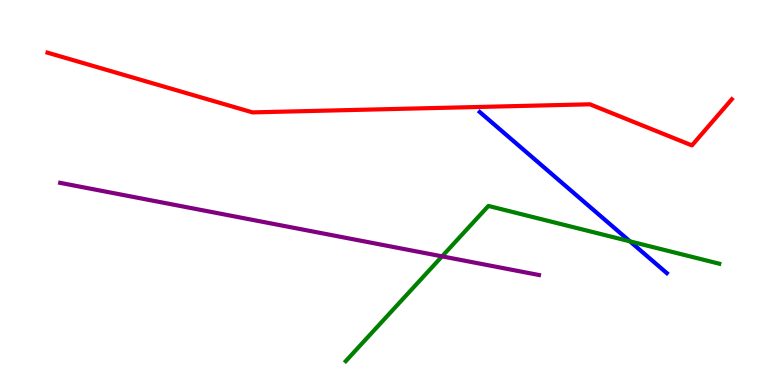[{'lines': ['blue', 'red'], 'intersections': []}, {'lines': ['green', 'red'], 'intersections': []}, {'lines': ['purple', 'red'], 'intersections': []}, {'lines': ['blue', 'green'], 'intersections': [{'x': 8.13, 'y': 3.73}]}, {'lines': ['blue', 'purple'], 'intersections': []}, {'lines': ['green', 'purple'], 'intersections': [{'x': 5.7, 'y': 3.34}]}]